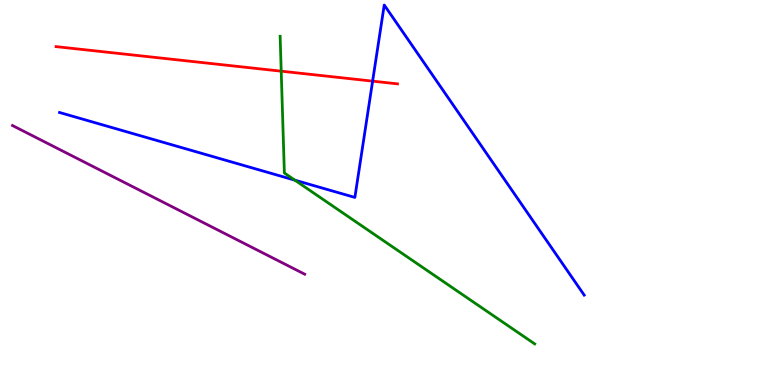[{'lines': ['blue', 'red'], 'intersections': [{'x': 4.81, 'y': 7.89}]}, {'lines': ['green', 'red'], 'intersections': [{'x': 3.63, 'y': 8.15}]}, {'lines': ['purple', 'red'], 'intersections': []}, {'lines': ['blue', 'green'], 'intersections': [{'x': 3.8, 'y': 5.32}]}, {'lines': ['blue', 'purple'], 'intersections': []}, {'lines': ['green', 'purple'], 'intersections': []}]